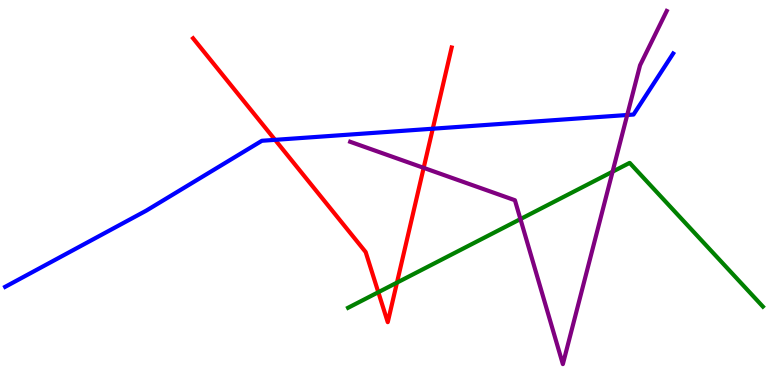[{'lines': ['blue', 'red'], 'intersections': [{'x': 3.55, 'y': 6.37}, {'x': 5.58, 'y': 6.66}]}, {'lines': ['green', 'red'], 'intersections': [{'x': 4.88, 'y': 2.41}, {'x': 5.12, 'y': 2.66}]}, {'lines': ['purple', 'red'], 'intersections': [{'x': 5.47, 'y': 5.64}]}, {'lines': ['blue', 'green'], 'intersections': []}, {'lines': ['blue', 'purple'], 'intersections': [{'x': 8.09, 'y': 7.01}]}, {'lines': ['green', 'purple'], 'intersections': [{'x': 6.72, 'y': 4.31}, {'x': 7.9, 'y': 5.54}]}]